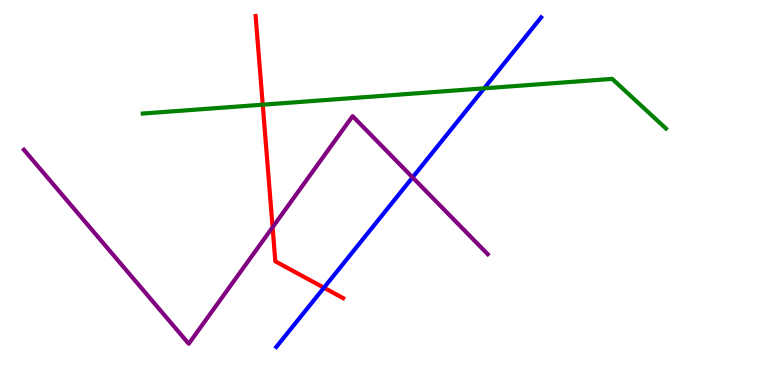[{'lines': ['blue', 'red'], 'intersections': [{'x': 4.18, 'y': 2.53}]}, {'lines': ['green', 'red'], 'intersections': [{'x': 3.39, 'y': 7.28}]}, {'lines': ['purple', 'red'], 'intersections': [{'x': 3.52, 'y': 4.1}]}, {'lines': ['blue', 'green'], 'intersections': [{'x': 6.25, 'y': 7.71}]}, {'lines': ['blue', 'purple'], 'intersections': [{'x': 5.32, 'y': 5.39}]}, {'lines': ['green', 'purple'], 'intersections': []}]